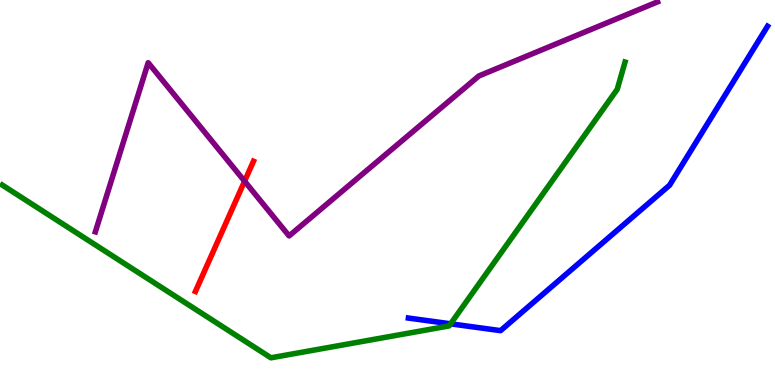[{'lines': ['blue', 'red'], 'intersections': []}, {'lines': ['green', 'red'], 'intersections': []}, {'lines': ['purple', 'red'], 'intersections': [{'x': 3.16, 'y': 5.29}]}, {'lines': ['blue', 'green'], 'intersections': [{'x': 5.81, 'y': 1.59}]}, {'lines': ['blue', 'purple'], 'intersections': []}, {'lines': ['green', 'purple'], 'intersections': []}]